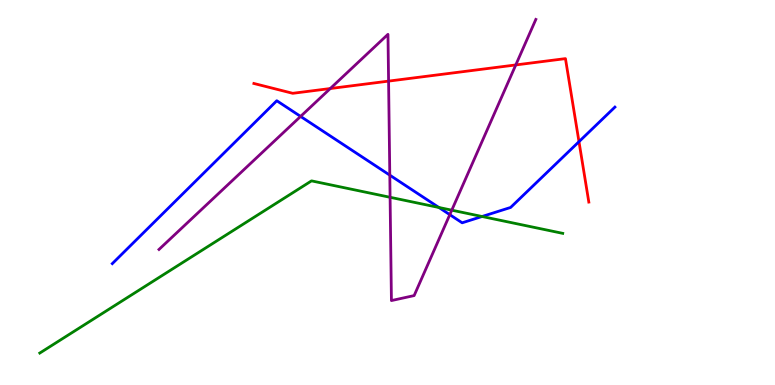[{'lines': ['blue', 'red'], 'intersections': [{'x': 7.47, 'y': 6.32}]}, {'lines': ['green', 'red'], 'intersections': []}, {'lines': ['purple', 'red'], 'intersections': [{'x': 4.26, 'y': 7.7}, {'x': 5.01, 'y': 7.89}, {'x': 6.66, 'y': 8.31}]}, {'lines': ['blue', 'green'], 'intersections': [{'x': 5.66, 'y': 4.61}, {'x': 6.22, 'y': 4.38}]}, {'lines': ['blue', 'purple'], 'intersections': [{'x': 3.88, 'y': 6.98}, {'x': 5.03, 'y': 5.45}, {'x': 5.8, 'y': 4.42}]}, {'lines': ['green', 'purple'], 'intersections': [{'x': 5.03, 'y': 4.88}, {'x': 5.83, 'y': 4.54}]}]